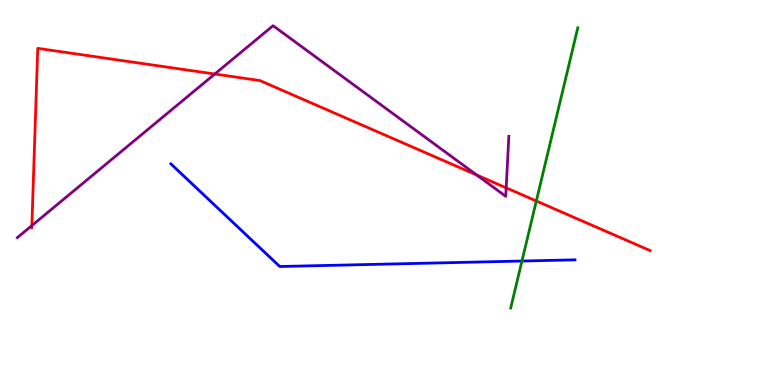[{'lines': ['blue', 'red'], 'intersections': []}, {'lines': ['green', 'red'], 'intersections': [{'x': 6.92, 'y': 4.78}]}, {'lines': ['purple', 'red'], 'intersections': [{'x': 0.411, 'y': 4.14}, {'x': 2.77, 'y': 8.08}, {'x': 6.15, 'y': 5.45}, {'x': 6.53, 'y': 5.12}]}, {'lines': ['blue', 'green'], 'intersections': [{'x': 6.73, 'y': 3.22}]}, {'lines': ['blue', 'purple'], 'intersections': []}, {'lines': ['green', 'purple'], 'intersections': []}]